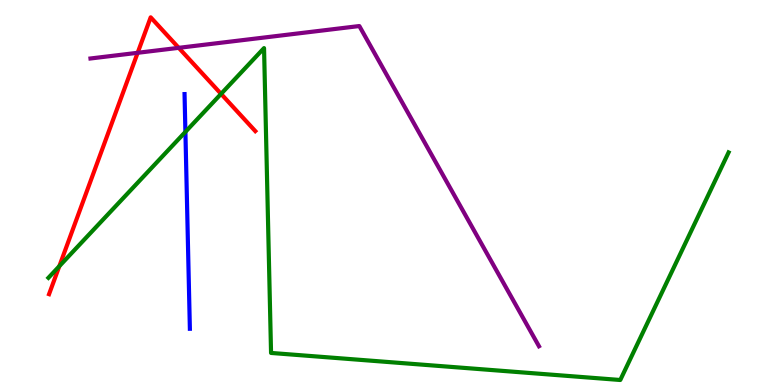[{'lines': ['blue', 'red'], 'intersections': []}, {'lines': ['green', 'red'], 'intersections': [{'x': 0.766, 'y': 3.09}, {'x': 2.85, 'y': 7.56}]}, {'lines': ['purple', 'red'], 'intersections': [{'x': 1.78, 'y': 8.63}, {'x': 2.31, 'y': 8.76}]}, {'lines': ['blue', 'green'], 'intersections': [{'x': 2.39, 'y': 6.57}]}, {'lines': ['blue', 'purple'], 'intersections': []}, {'lines': ['green', 'purple'], 'intersections': []}]